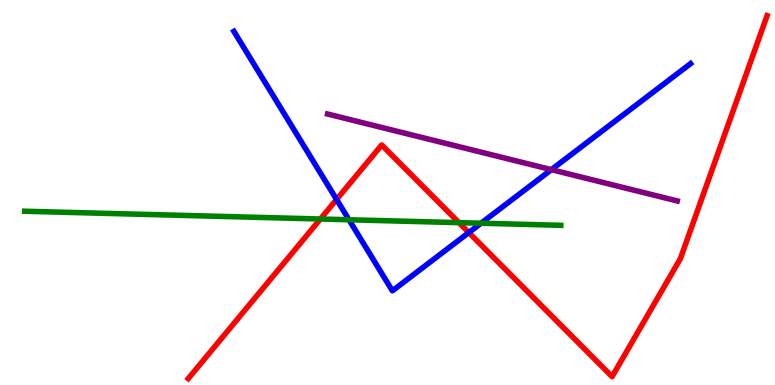[{'lines': ['blue', 'red'], 'intersections': [{'x': 4.34, 'y': 4.82}, {'x': 6.05, 'y': 3.96}]}, {'lines': ['green', 'red'], 'intersections': [{'x': 4.13, 'y': 4.31}, {'x': 5.92, 'y': 4.22}]}, {'lines': ['purple', 'red'], 'intersections': []}, {'lines': ['blue', 'green'], 'intersections': [{'x': 4.5, 'y': 4.29}, {'x': 6.21, 'y': 4.2}]}, {'lines': ['blue', 'purple'], 'intersections': [{'x': 7.11, 'y': 5.59}]}, {'lines': ['green', 'purple'], 'intersections': []}]